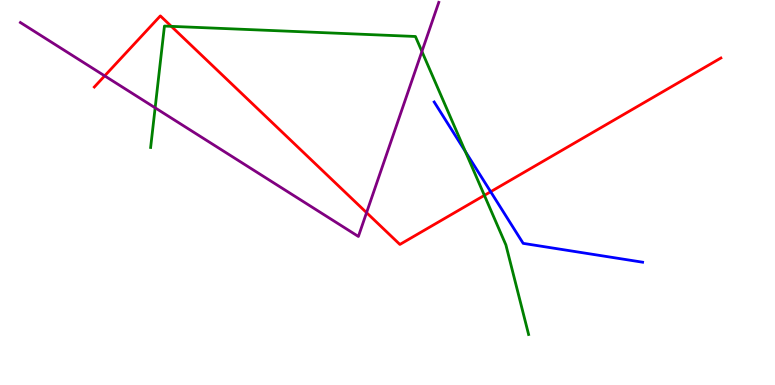[{'lines': ['blue', 'red'], 'intersections': [{'x': 6.33, 'y': 5.02}]}, {'lines': ['green', 'red'], 'intersections': [{'x': 2.21, 'y': 9.32}, {'x': 6.25, 'y': 4.93}]}, {'lines': ['purple', 'red'], 'intersections': [{'x': 1.35, 'y': 8.03}, {'x': 4.73, 'y': 4.48}]}, {'lines': ['blue', 'green'], 'intersections': [{'x': 6.0, 'y': 6.07}]}, {'lines': ['blue', 'purple'], 'intersections': []}, {'lines': ['green', 'purple'], 'intersections': [{'x': 2.0, 'y': 7.2}, {'x': 5.44, 'y': 8.66}]}]